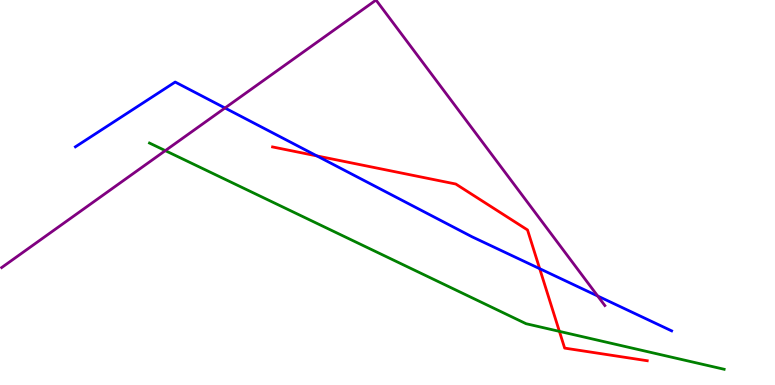[{'lines': ['blue', 'red'], 'intersections': [{'x': 4.09, 'y': 5.95}, {'x': 6.96, 'y': 3.02}]}, {'lines': ['green', 'red'], 'intersections': [{'x': 7.22, 'y': 1.39}]}, {'lines': ['purple', 'red'], 'intersections': []}, {'lines': ['blue', 'green'], 'intersections': []}, {'lines': ['blue', 'purple'], 'intersections': [{'x': 2.9, 'y': 7.19}, {'x': 7.71, 'y': 2.31}]}, {'lines': ['green', 'purple'], 'intersections': [{'x': 2.13, 'y': 6.09}]}]